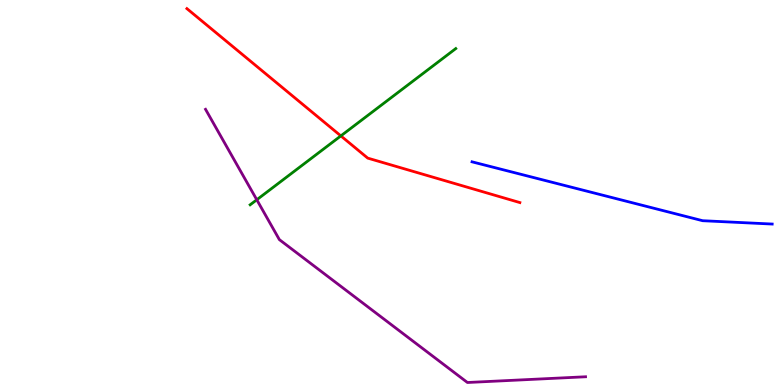[{'lines': ['blue', 'red'], 'intersections': []}, {'lines': ['green', 'red'], 'intersections': [{'x': 4.4, 'y': 6.47}]}, {'lines': ['purple', 'red'], 'intersections': []}, {'lines': ['blue', 'green'], 'intersections': []}, {'lines': ['blue', 'purple'], 'intersections': []}, {'lines': ['green', 'purple'], 'intersections': [{'x': 3.31, 'y': 4.81}]}]